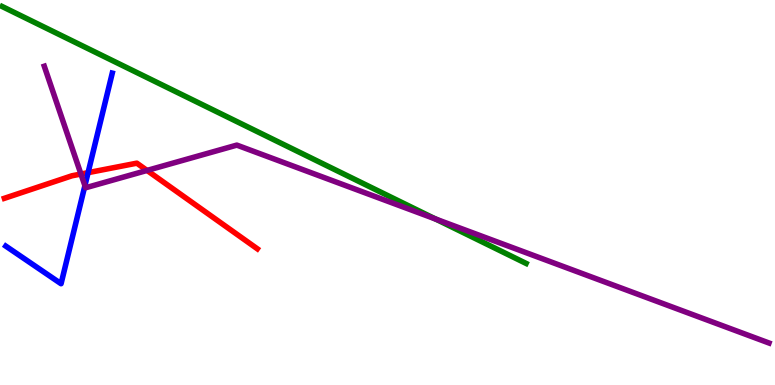[{'lines': ['blue', 'red'], 'intersections': [{'x': 1.14, 'y': 5.52}]}, {'lines': ['green', 'red'], 'intersections': []}, {'lines': ['purple', 'red'], 'intersections': [{'x': 1.04, 'y': 5.48}, {'x': 1.9, 'y': 5.57}]}, {'lines': ['blue', 'green'], 'intersections': []}, {'lines': ['blue', 'purple'], 'intersections': [{'x': 1.1, 'y': 5.18}]}, {'lines': ['green', 'purple'], 'intersections': [{'x': 5.62, 'y': 4.31}]}]